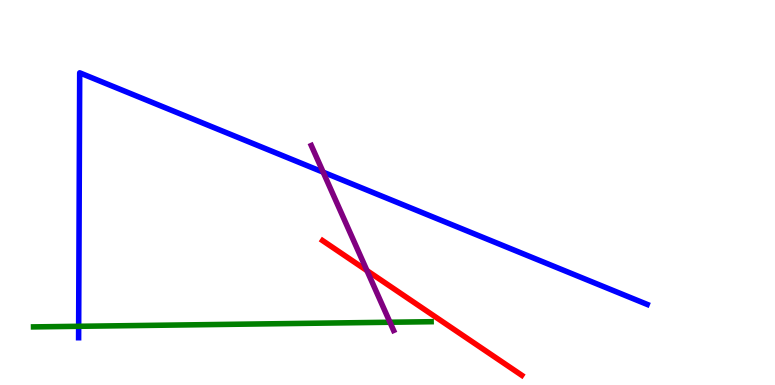[{'lines': ['blue', 'red'], 'intersections': []}, {'lines': ['green', 'red'], 'intersections': []}, {'lines': ['purple', 'red'], 'intersections': [{'x': 4.74, 'y': 2.97}]}, {'lines': ['blue', 'green'], 'intersections': [{'x': 1.01, 'y': 1.52}]}, {'lines': ['blue', 'purple'], 'intersections': [{'x': 4.17, 'y': 5.53}]}, {'lines': ['green', 'purple'], 'intersections': [{'x': 5.03, 'y': 1.63}]}]